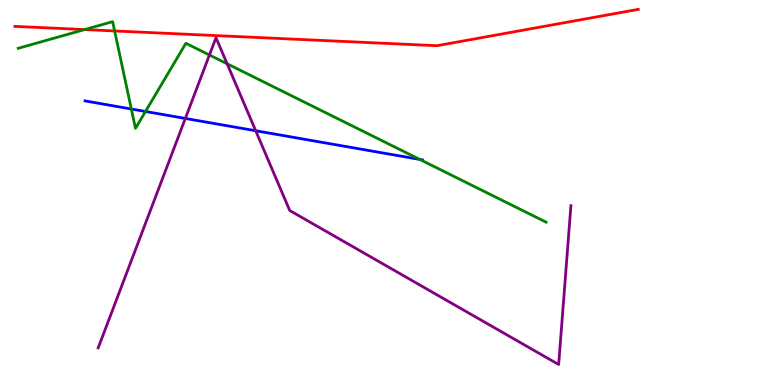[{'lines': ['blue', 'red'], 'intersections': []}, {'lines': ['green', 'red'], 'intersections': [{'x': 1.09, 'y': 9.23}, {'x': 1.48, 'y': 9.2}]}, {'lines': ['purple', 'red'], 'intersections': []}, {'lines': ['blue', 'green'], 'intersections': [{'x': 1.69, 'y': 7.17}, {'x': 1.88, 'y': 7.1}, {'x': 5.42, 'y': 5.86}]}, {'lines': ['blue', 'purple'], 'intersections': [{'x': 2.39, 'y': 6.92}, {'x': 3.3, 'y': 6.6}]}, {'lines': ['green', 'purple'], 'intersections': [{'x': 2.7, 'y': 8.57}, {'x': 2.93, 'y': 8.34}]}]